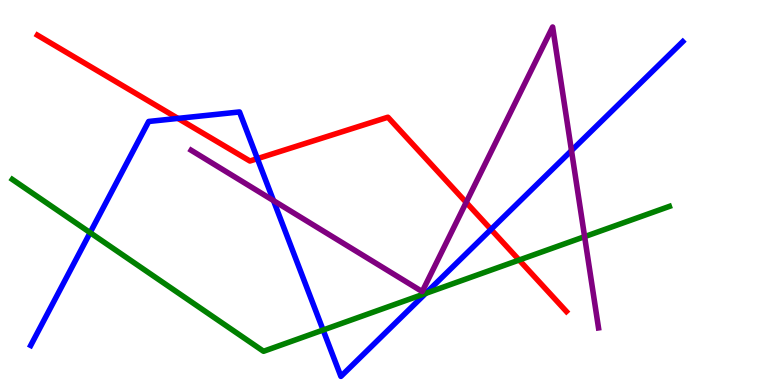[{'lines': ['blue', 'red'], 'intersections': [{'x': 2.3, 'y': 6.92}, {'x': 3.32, 'y': 5.88}, {'x': 6.34, 'y': 4.04}]}, {'lines': ['green', 'red'], 'intersections': [{'x': 6.7, 'y': 3.25}]}, {'lines': ['purple', 'red'], 'intersections': [{'x': 6.02, 'y': 4.74}]}, {'lines': ['blue', 'green'], 'intersections': [{'x': 1.16, 'y': 3.96}, {'x': 4.17, 'y': 1.43}, {'x': 5.49, 'y': 2.38}]}, {'lines': ['blue', 'purple'], 'intersections': [{'x': 3.53, 'y': 4.79}, {'x': 7.37, 'y': 6.09}]}, {'lines': ['green', 'purple'], 'intersections': [{'x': 7.54, 'y': 3.85}]}]